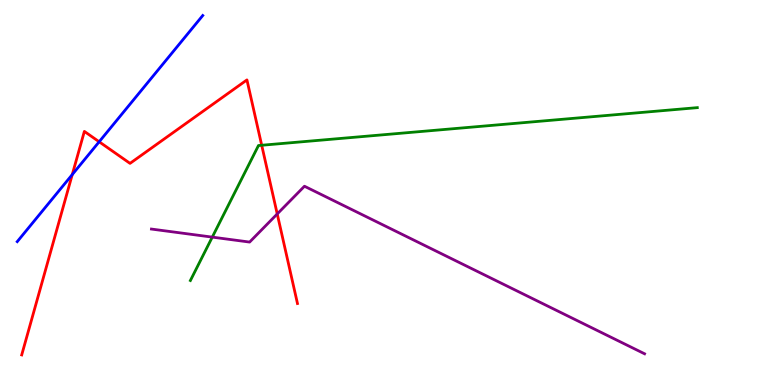[{'lines': ['blue', 'red'], 'intersections': [{'x': 0.932, 'y': 5.47}, {'x': 1.28, 'y': 6.32}]}, {'lines': ['green', 'red'], 'intersections': [{'x': 3.38, 'y': 6.23}]}, {'lines': ['purple', 'red'], 'intersections': [{'x': 3.58, 'y': 4.44}]}, {'lines': ['blue', 'green'], 'intersections': []}, {'lines': ['blue', 'purple'], 'intersections': []}, {'lines': ['green', 'purple'], 'intersections': [{'x': 2.74, 'y': 3.84}]}]